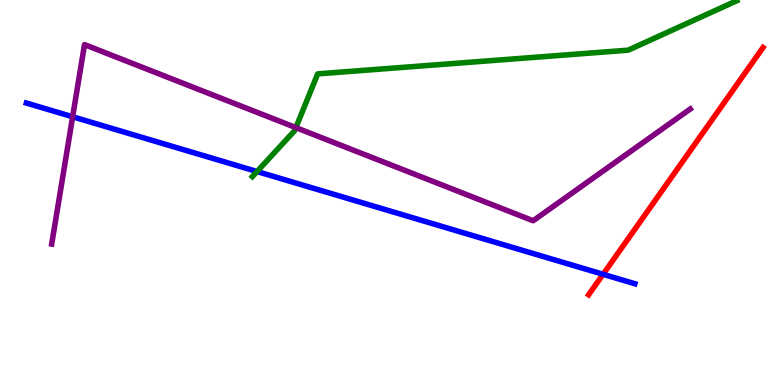[{'lines': ['blue', 'red'], 'intersections': [{'x': 7.78, 'y': 2.88}]}, {'lines': ['green', 'red'], 'intersections': []}, {'lines': ['purple', 'red'], 'intersections': []}, {'lines': ['blue', 'green'], 'intersections': [{'x': 3.32, 'y': 5.54}]}, {'lines': ['blue', 'purple'], 'intersections': [{'x': 0.937, 'y': 6.97}]}, {'lines': ['green', 'purple'], 'intersections': [{'x': 3.82, 'y': 6.69}]}]